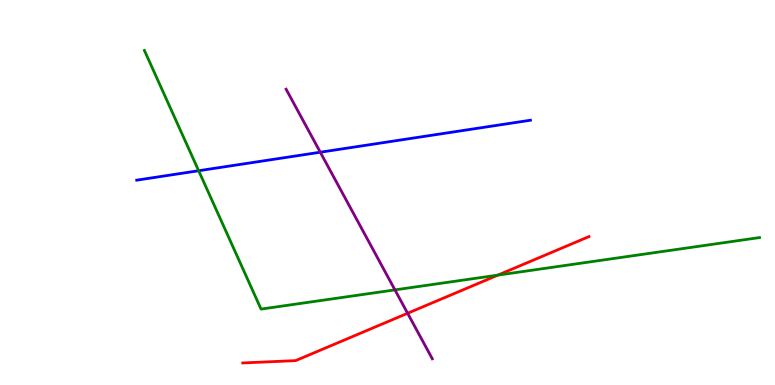[{'lines': ['blue', 'red'], 'intersections': []}, {'lines': ['green', 'red'], 'intersections': [{'x': 6.42, 'y': 2.85}]}, {'lines': ['purple', 'red'], 'intersections': [{'x': 5.26, 'y': 1.86}]}, {'lines': ['blue', 'green'], 'intersections': [{'x': 2.56, 'y': 5.57}]}, {'lines': ['blue', 'purple'], 'intersections': [{'x': 4.13, 'y': 6.05}]}, {'lines': ['green', 'purple'], 'intersections': [{'x': 5.1, 'y': 2.47}]}]